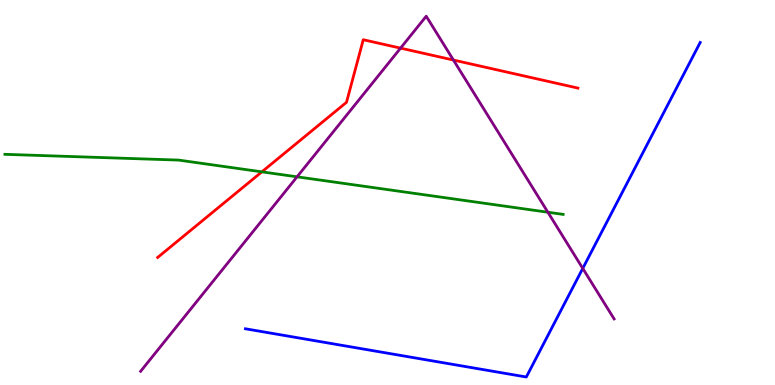[{'lines': ['blue', 'red'], 'intersections': []}, {'lines': ['green', 'red'], 'intersections': [{'x': 3.38, 'y': 5.54}]}, {'lines': ['purple', 'red'], 'intersections': [{'x': 5.17, 'y': 8.75}, {'x': 5.85, 'y': 8.44}]}, {'lines': ['blue', 'green'], 'intersections': []}, {'lines': ['blue', 'purple'], 'intersections': [{'x': 7.52, 'y': 3.03}]}, {'lines': ['green', 'purple'], 'intersections': [{'x': 3.83, 'y': 5.41}, {'x': 7.07, 'y': 4.49}]}]